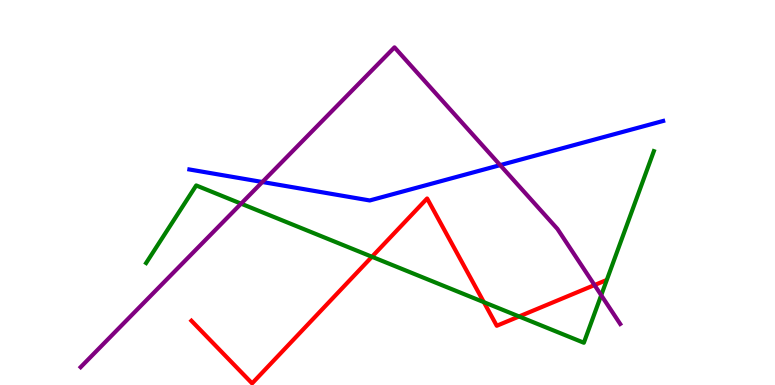[{'lines': ['blue', 'red'], 'intersections': []}, {'lines': ['green', 'red'], 'intersections': [{'x': 4.8, 'y': 3.33}, {'x': 6.24, 'y': 2.15}, {'x': 6.7, 'y': 1.78}]}, {'lines': ['purple', 'red'], 'intersections': [{'x': 7.67, 'y': 2.6}]}, {'lines': ['blue', 'green'], 'intersections': []}, {'lines': ['blue', 'purple'], 'intersections': [{'x': 3.39, 'y': 5.27}, {'x': 6.45, 'y': 5.71}]}, {'lines': ['green', 'purple'], 'intersections': [{'x': 3.11, 'y': 4.71}, {'x': 7.76, 'y': 2.33}]}]